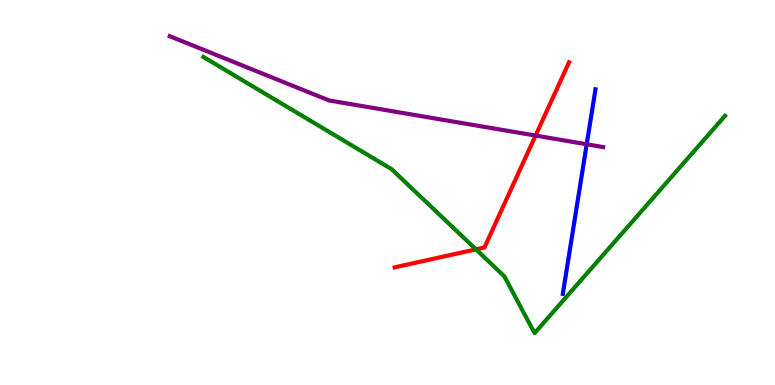[{'lines': ['blue', 'red'], 'intersections': []}, {'lines': ['green', 'red'], 'intersections': [{'x': 6.14, 'y': 3.52}]}, {'lines': ['purple', 'red'], 'intersections': [{'x': 6.91, 'y': 6.48}]}, {'lines': ['blue', 'green'], 'intersections': []}, {'lines': ['blue', 'purple'], 'intersections': [{'x': 7.57, 'y': 6.25}]}, {'lines': ['green', 'purple'], 'intersections': []}]